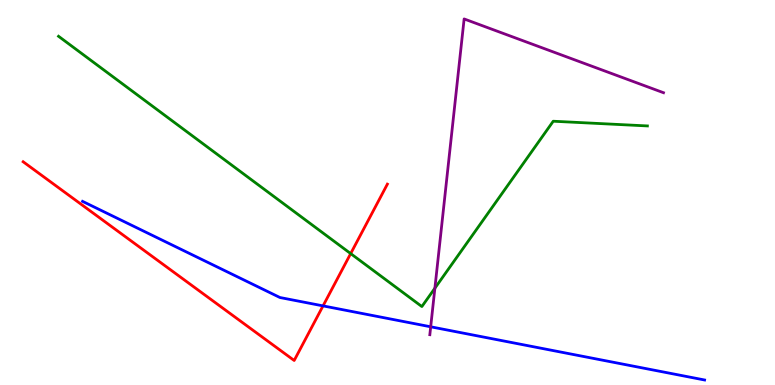[{'lines': ['blue', 'red'], 'intersections': [{'x': 4.17, 'y': 2.05}]}, {'lines': ['green', 'red'], 'intersections': [{'x': 4.52, 'y': 3.41}]}, {'lines': ['purple', 'red'], 'intersections': []}, {'lines': ['blue', 'green'], 'intersections': []}, {'lines': ['blue', 'purple'], 'intersections': [{'x': 5.56, 'y': 1.51}]}, {'lines': ['green', 'purple'], 'intersections': [{'x': 5.61, 'y': 2.51}]}]